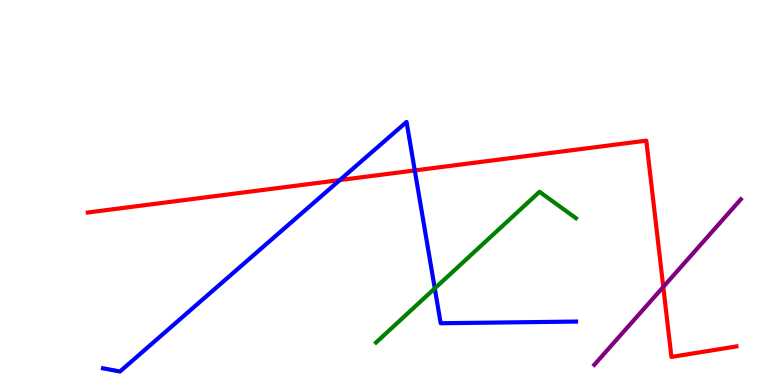[{'lines': ['blue', 'red'], 'intersections': [{'x': 4.38, 'y': 5.32}, {'x': 5.35, 'y': 5.57}]}, {'lines': ['green', 'red'], 'intersections': []}, {'lines': ['purple', 'red'], 'intersections': [{'x': 8.56, 'y': 2.55}]}, {'lines': ['blue', 'green'], 'intersections': [{'x': 5.61, 'y': 2.51}]}, {'lines': ['blue', 'purple'], 'intersections': []}, {'lines': ['green', 'purple'], 'intersections': []}]